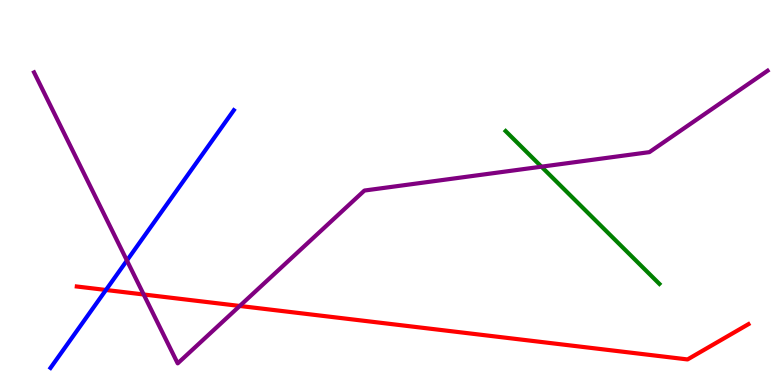[{'lines': ['blue', 'red'], 'intersections': [{'x': 1.37, 'y': 2.47}]}, {'lines': ['green', 'red'], 'intersections': []}, {'lines': ['purple', 'red'], 'intersections': [{'x': 1.85, 'y': 2.35}, {'x': 3.09, 'y': 2.05}]}, {'lines': ['blue', 'green'], 'intersections': []}, {'lines': ['blue', 'purple'], 'intersections': [{'x': 1.64, 'y': 3.23}]}, {'lines': ['green', 'purple'], 'intersections': [{'x': 6.99, 'y': 5.67}]}]